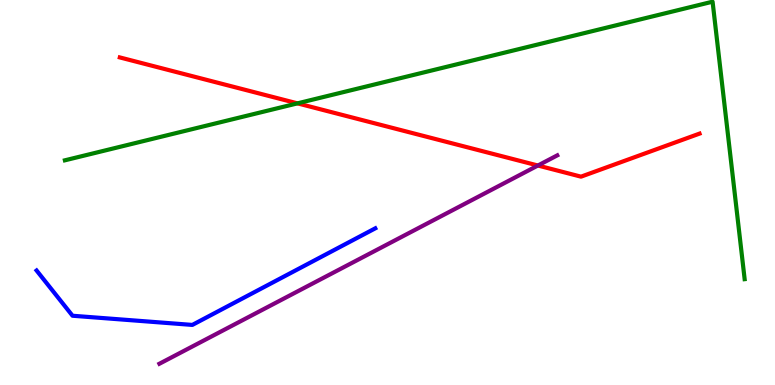[{'lines': ['blue', 'red'], 'intersections': []}, {'lines': ['green', 'red'], 'intersections': [{'x': 3.84, 'y': 7.32}]}, {'lines': ['purple', 'red'], 'intersections': [{'x': 6.94, 'y': 5.7}]}, {'lines': ['blue', 'green'], 'intersections': []}, {'lines': ['blue', 'purple'], 'intersections': []}, {'lines': ['green', 'purple'], 'intersections': []}]